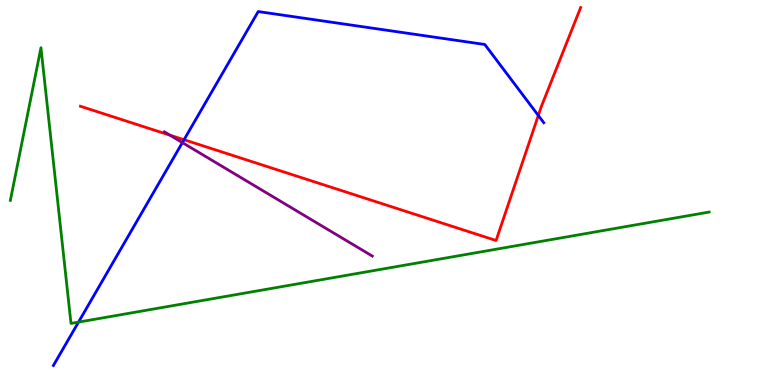[{'lines': ['blue', 'red'], 'intersections': [{'x': 2.37, 'y': 6.37}, {'x': 6.95, 'y': 7.0}]}, {'lines': ['green', 'red'], 'intersections': []}, {'lines': ['purple', 'red'], 'intersections': [{'x': 2.19, 'y': 6.49}]}, {'lines': ['blue', 'green'], 'intersections': [{'x': 1.01, 'y': 1.63}]}, {'lines': ['blue', 'purple'], 'intersections': [{'x': 2.35, 'y': 6.3}]}, {'lines': ['green', 'purple'], 'intersections': []}]